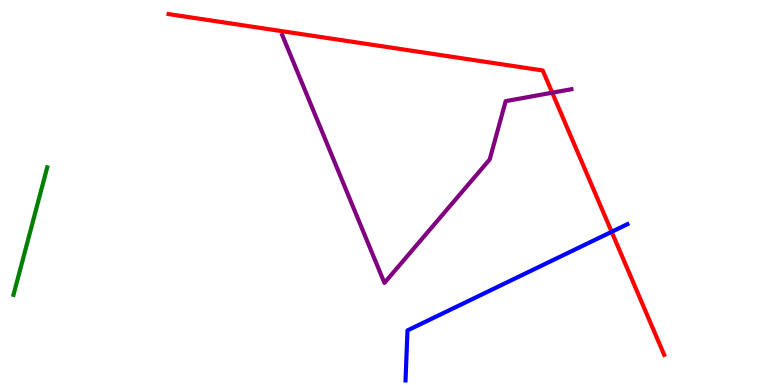[{'lines': ['blue', 'red'], 'intersections': [{'x': 7.89, 'y': 3.98}]}, {'lines': ['green', 'red'], 'intersections': []}, {'lines': ['purple', 'red'], 'intersections': [{'x': 7.13, 'y': 7.59}]}, {'lines': ['blue', 'green'], 'intersections': []}, {'lines': ['blue', 'purple'], 'intersections': []}, {'lines': ['green', 'purple'], 'intersections': []}]